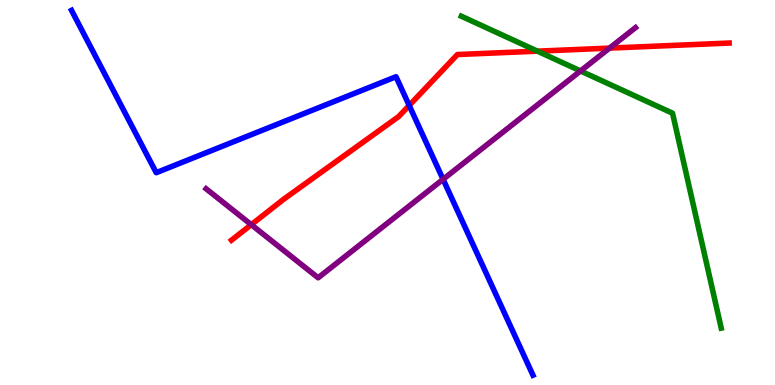[{'lines': ['blue', 'red'], 'intersections': [{'x': 5.28, 'y': 7.26}]}, {'lines': ['green', 'red'], 'intersections': [{'x': 6.93, 'y': 8.67}]}, {'lines': ['purple', 'red'], 'intersections': [{'x': 3.24, 'y': 4.16}, {'x': 7.86, 'y': 8.75}]}, {'lines': ['blue', 'green'], 'intersections': []}, {'lines': ['blue', 'purple'], 'intersections': [{'x': 5.72, 'y': 5.34}]}, {'lines': ['green', 'purple'], 'intersections': [{'x': 7.49, 'y': 8.16}]}]